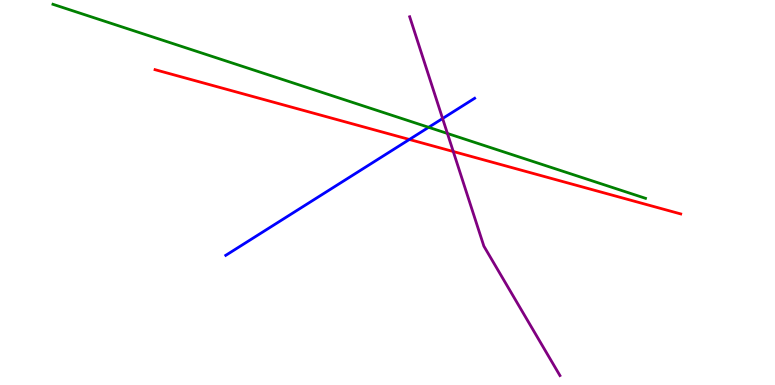[{'lines': ['blue', 'red'], 'intersections': [{'x': 5.28, 'y': 6.38}]}, {'lines': ['green', 'red'], 'intersections': []}, {'lines': ['purple', 'red'], 'intersections': [{'x': 5.85, 'y': 6.06}]}, {'lines': ['blue', 'green'], 'intersections': [{'x': 5.53, 'y': 6.69}]}, {'lines': ['blue', 'purple'], 'intersections': [{'x': 5.71, 'y': 6.92}]}, {'lines': ['green', 'purple'], 'intersections': [{'x': 5.77, 'y': 6.53}]}]